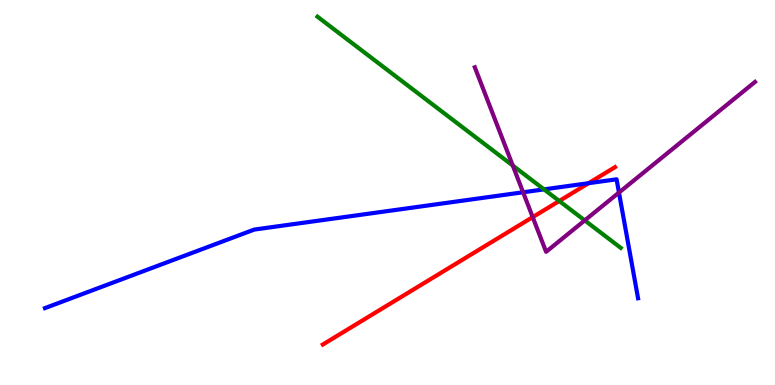[{'lines': ['blue', 'red'], 'intersections': [{'x': 7.59, 'y': 5.24}]}, {'lines': ['green', 'red'], 'intersections': [{'x': 7.22, 'y': 4.78}]}, {'lines': ['purple', 'red'], 'intersections': [{'x': 6.87, 'y': 4.36}]}, {'lines': ['blue', 'green'], 'intersections': [{'x': 7.02, 'y': 5.08}]}, {'lines': ['blue', 'purple'], 'intersections': [{'x': 6.75, 'y': 5.01}, {'x': 7.99, 'y': 5.0}]}, {'lines': ['green', 'purple'], 'intersections': [{'x': 6.62, 'y': 5.7}, {'x': 7.54, 'y': 4.28}]}]